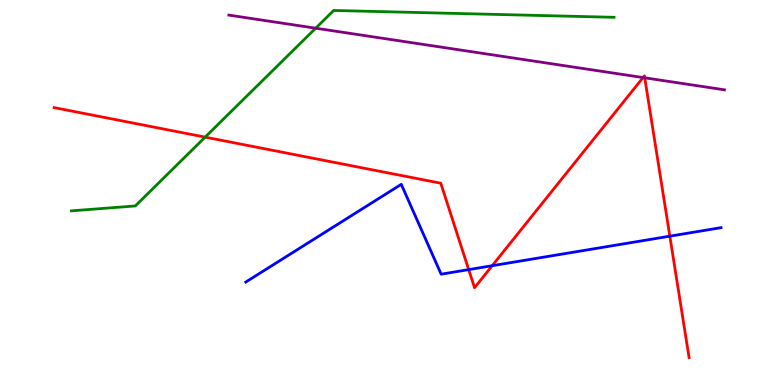[{'lines': ['blue', 'red'], 'intersections': [{'x': 6.05, 'y': 3.0}, {'x': 6.35, 'y': 3.1}, {'x': 8.64, 'y': 3.87}]}, {'lines': ['green', 'red'], 'intersections': [{'x': 2.65, 'y': 6.44}]}, {'lines': ['purple', 'red'], 'intersections': [{'x': 8.3, 'y': 7.99}, {'x': 8.32, 'y': 7.98}]}, {'lines': ['blue', 'green'], 'intersections': []}, {'lines': ['blue', 'purple'], 'intersections': []}, {'lines': ['green', 'purple'], 'intersections': [{'x': 4.07, 'y': 9.27}]}]